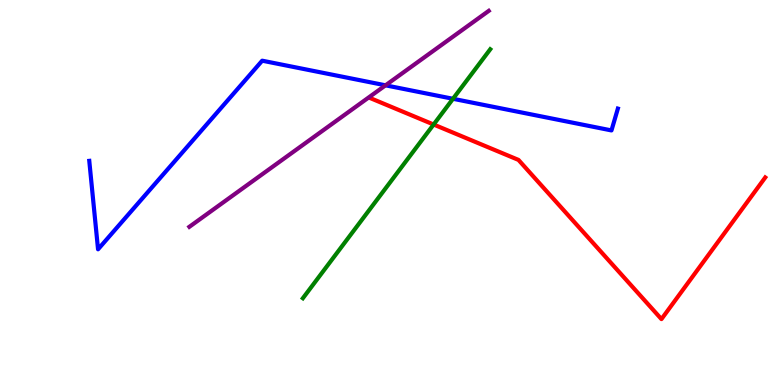[{'lines': ['blue', 'red'], 'intersections': []}, {'lines': ['green', 'red'], 'intersections': [{'x': 5.6, 'y': 6.77}]}, {'lines': ['purple', 'red'], 'intersections': []}, {'lines': ['blue', 'green'], 'intersections': [{'x': 5.84, 'y': 7.43}]}, {'lines': ['blue', 'purple'], 'intersections': [{'x': 4.97, 'y': 7.78}]}, {'lines': ['green', 'purple'], 'intersections': []}]